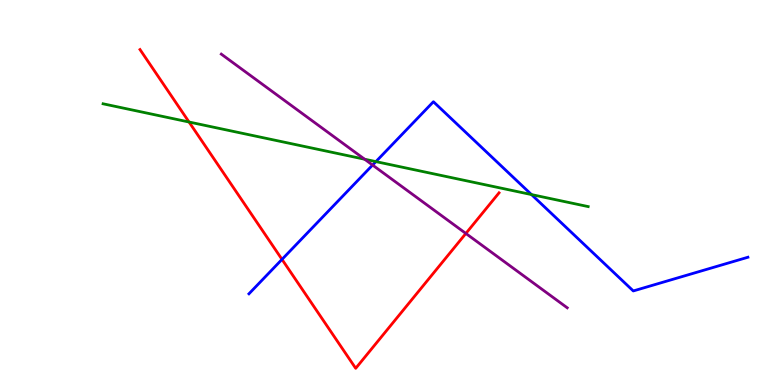[{'lines': ['blue', 'red'], 'intersections': [{'x': 3.64, 'y': 3.26}]}, {'lines': ['green', 'red'], 'intersections': [{'x': 2.44, 'y': 6.83}]}, {'lines': ['purple', 'red'], 'intersections': [{'x': 6.01, 'y': 3.94}]}, {'lines': ['blue', 'green'], 'intersections': [{'x': 4.85, 'y': 5.8}, {'x': 6.86, 'y': 4.95}]}, {'lines': ['blue', 'purple'], 'intersections': [{'x': 4.81, 'y': 5.71}]}, {'lines': ['green', 'purple'], 'intersections': [{'x': 4.7, 'y': 5.86}]}]